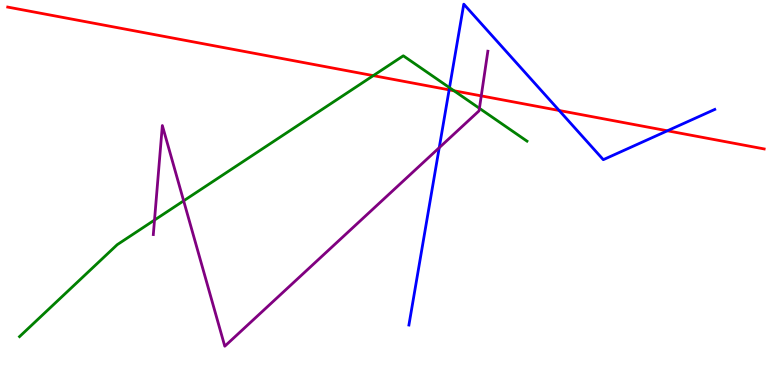[{'lines': ['blue', 'red'], 'intersections': [{'x': 5.8, 'y': 7.67}, {'x': 7.22, 'y': 7.13}, {'x': 8.61, 'y': 6.6}]}, {'lines': ['green', 'red'], 'intersections': [{'x': 4.82, 'y': 8.04}, {'x': 5.86, 'y': 7.64}]}, {'lines': ['purple', 'red'], 'intersections': [{'x': 6.21, 'y': 7.51}]}, {'lines': ['blue', 'green'], 'intersections': [{'x': 5.8, 'y': 7.72}]}, {'lines': ['blue', 'purple'], 'intersections': [{'x': 5.67, 'y': 6.16}]}, {'lines': ['green', 'purple'], 'intersections': [{'x': 1.99, 'y': 4.28}, {'x': 2.37, 'y': 4.78}, {'x': 6.19, 'y': 7.19}]}]